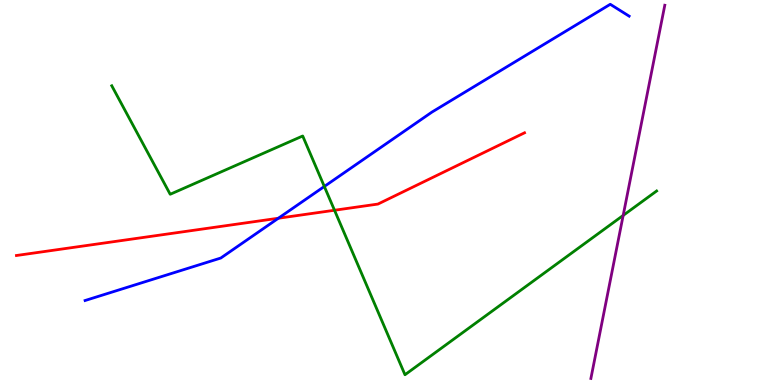[{'lines': ['blue', 'red'], 'intersections': [{'x': 3.59, 'y': 4.33}]}, {'lines': ['green', 'red'], 'intersections': [{'x': 4.32, 'y': 4.54}]}, {'lines': ['purple', 'red'], 'intersections': []}, {'lines': ['blue', 'green'], 'intersections': [{'x': 4.18, 'y': 5.16}]}, {'lines': ['blue', 'purple'], 'intersections': []}, {'lines': ['green', 'purple'], 'intersections': [{'x': 8.04, 'y': 4.4}]}]